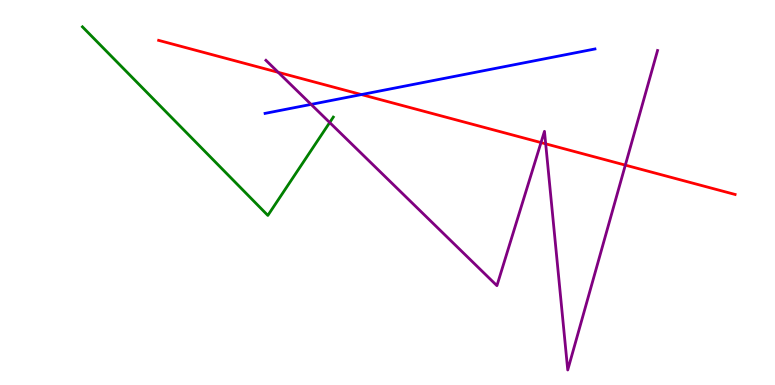[{'lines': ['blue', 'red'], 'intersections': [{'x': 4.66, 'y': 7.54}]}, {'lines': ['green', 'red'], 'intersections': []}, {'lines': ['purple', 'red'], 'intersections': [{'x': 3.59, 'y': 8.12}, {'x': 6.98, 'y': 6.3}, {'x': 7.04, 'y': 6.26}, {'x': 8.07, 'y': 5.71}]}, {'lines': ['blue', 'green'], 'intersections': []}, {'lines': ['blue', 'purple'], 'intersections': [{'x': 4.01, 'y': 7.29}]}, {'lines': ['green', 'purple'], 'intersections': [{'x': 4.25, 'y': 6.82}]}]